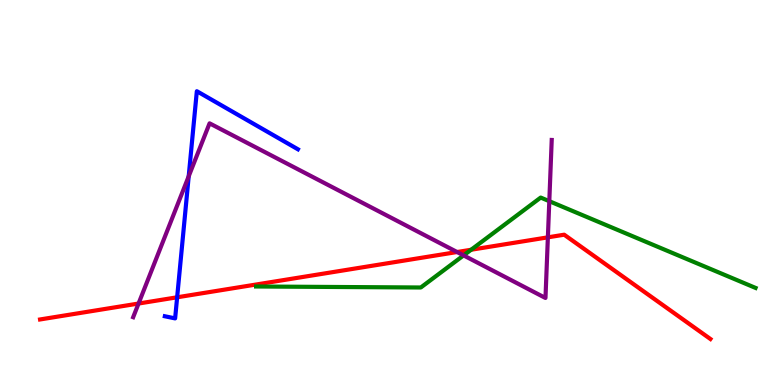[{'lines': ['blue', 'red'], 'intersections': [{'x': 2.29, 'y': 2.28}]}, {'lines': ['green', 'red'], 'intersections': [{'x': 6.08, 'y': 3.51}]}, {'lines': ['purple', 'red'], 'intersections': [{'x': 1.79, 'y': 2.12}, {'x': 5.9, 'y': 3.45}, {'x': 7.07, 'y': 3.84}]}, {'lines': ['blue', 'green'], 'intersections': []}, {'lines': ['blue', 'purple'], 'intersections': [{'x': 2.43, 'y': 5.42}]}, {'lines': ['green', 'purple'], 'intersections': [{'x': 5.98, 'y': 3.37}, {'x': 7.09, 'y': 4.77}]}]